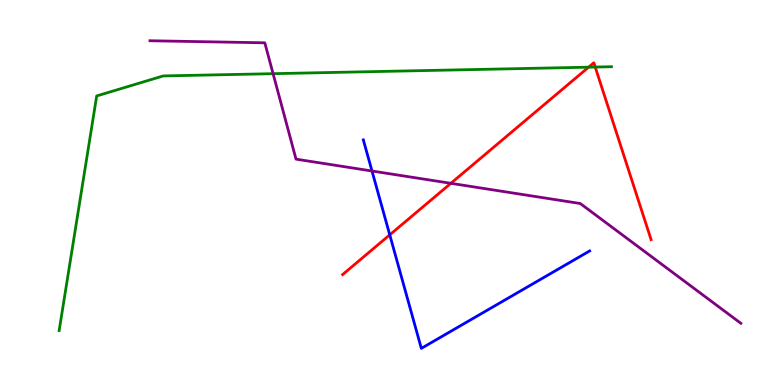[{'lines': ['blue', 'red'], 'intersections': [{'x': 5.03, 'y': 3.9}]}, {'lines': ['green', 'red'], 'intersections': [{'x': 7.59, 'y': 8.25}, {'x': 7.68, 'y': 8.26}]}, {'lines': ['purple', 'red'], 'intersections': [{'x': 5.82, 'y': 5.24}]}, {'lines': ['blue', 'green'], 'intersections': []}, {'lines': ['blue', 'purple'], 'intersections': [{'x': 4.8, 'y': 5.56}]}, {'lines': ['green', 'purple'], 'intersections': [{'x': 3.52, 'y': 8.09}]}]